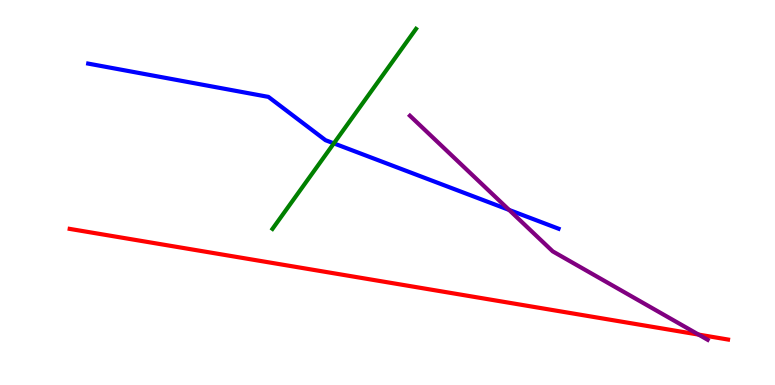[{'lines': ['blue', 'red'], 'intersections': []}, {'lines': ['green', 'red'], 'intersections': []}, {'lines': ['purple', 'red'], 'intersections': [{'x': 9.01, 'y': 1.31}]}, {'lines': ['blue', 'green'], 'intersections': [{'x': 4.31, 'y': 6.28}]}, {'lines': ['blue', 'purple'], 'intersections': [{'x': 6.57, 'y': 4.55}]}, {'lines': ['green', 'purple'], 'intersections': []}]